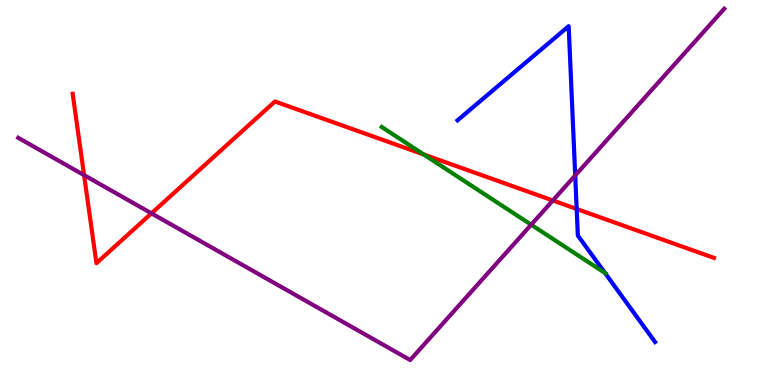[{'lines': ['blue', 'red'], 'intersections': [{'x': 7.44, 'y': 4.57}]}, {'lines': ['green', 'red'], 'intersections': [{'x': 5.47, 'y': 5.99}]}, {'lines': ['purple', 'red'], 'intersections': [{'x': 1.08, 'y': 5.45}, {'x': 1.95, 'y': 4.46}, {'x': 7.13, 'y': 4.79}]}, {'lines': ['blue', 'green'], 'intersections': [{'x': 7.81, 'y': 2.91}]}, {'lines': ['blue', 'purple'], 'intersections': [{'x': 7.42, 'y': 5.44}]}, {'lines': ['green', 'purple'], 'intersections': [{'x': 6.85, 'y': 4.16}]}]